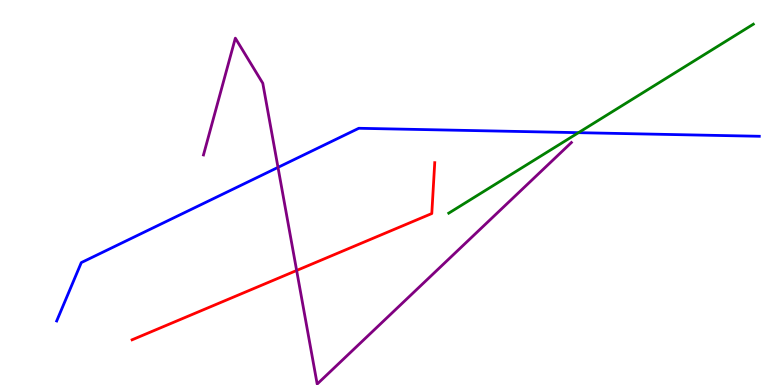[{'lines': ['blue', 'red'], 'intersections': []}, {'lines': ['green', 'red'], 'intersections': []}, {'lines': ['purple', 'red'], 'intersections': [{'x': 3.83, 'y': 2.97}]}, {'lines': ['blue', 'green'], 'intersections': [{'x': 7.46, 'y': 6.55}]}, {'lines': ['blue', 'purple'], 'intersections': [{'x': 3.59, 'y': 5.65}]}, {'lines': ['green', 'purple'], 'intersections': []}]